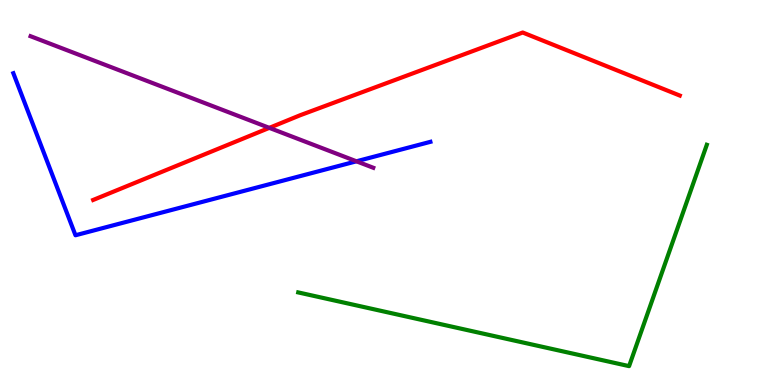[{'lines': ['blue', 'red'], 'intersections': []}, {'lines': ['green', 'red'], 'intersections': []}, {'lines': ['purple', 'red'], 'intersections': [{'x': 3.48, 'y': 6.68}]}, {'lines': ['blue', 'green'], 'intersections': []}, {'lines': ['blue', 'purple'], 'intersections': [{'x': 4.6, 'y': 5.81}]}, {'lines': ['green', 'purple'], 'intersections': []}]